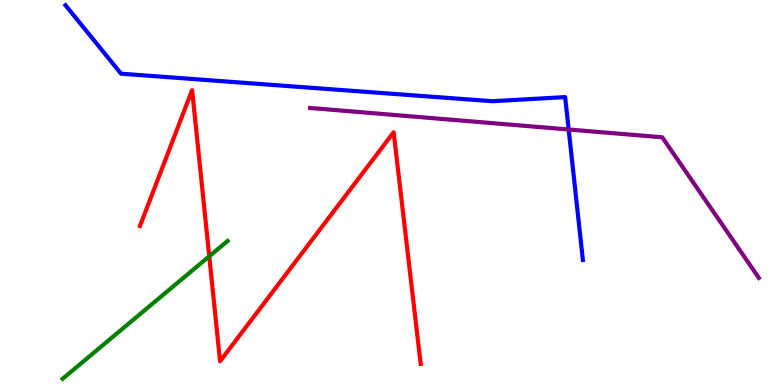[{'lines': ['blue', 'red'], 'intersections': []}, {'lines': ['green', 'red'], 'intersections': [{'x': 2.7, 'y': 3.34}]}, {'lines': ['purple', 'red'], 'intersections': []}, {'lines': ['blue', 'green'], 'intersections': []}, {'lines': ['blue', 'purple'], 'intersections': [{'x': 7.34, 'y': 6.64}]}, {'lines': ['green', 'purple'], 'intersections': []}]